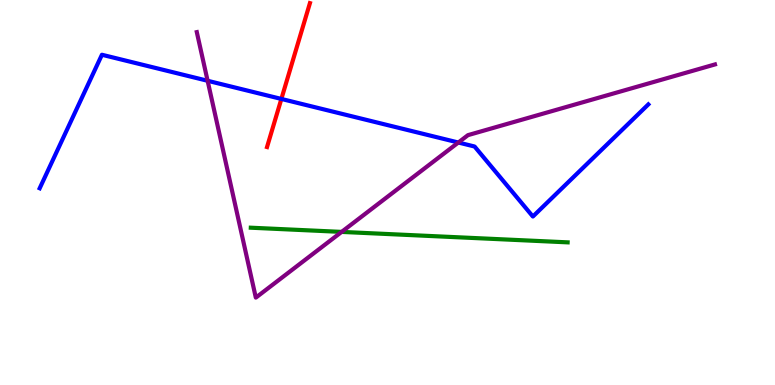[{'lines': ['blue', 'red'], 'intersections': [{'x': 3.63, 'y': 7.43}]}, {'lines': ['green', 'red'], 'intersections': []}, {'lines': ['purple', 'red'], 'intersections': []}, {'lines': ['blue', 'green'], 'intersections': []}, {'lines': ['blue', 'purple'], 'intersections': [{'x': 2.68, 'y': 7.9}, {'x': 5.91, 'y': 6.3}]}, {'lines': ['green', 'purple'], 'intersections': [{'x': 4.41, 'y': 3.98}]}]